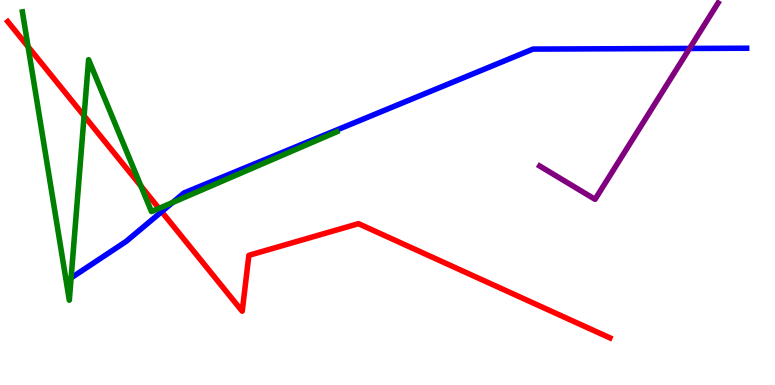[{'lines': ['blue', 'red'], 'intersections': [{'x': 2.09, 'y': 4.5}]}, {'lines': ['green', 'red'], 'intersections': [{'x': 0.362, 'y': 8.79}, {'x': 1.09, 'y': 6.99}, {'x': 1.82, 'y': 5.17}, {'x': 2.05, 'y': 4.59}]}, {'lines': ['purple', 'red'], 'intersections': []}, {'lines': ['blue', 'green'], 'intersections': [{'x': 0.918, 'y': 2.78}, {'x': 2.23, 'y': 4.74}]}, {'lines': ['blue', 'purple'], 'intersections': [{'x': 8.9, 'y': 8.74}]}, {'lines': ['green', 'purple'], 'intersections': []}]